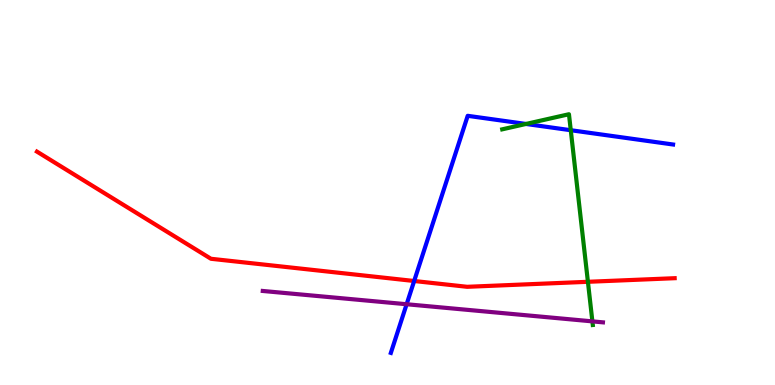[{'lines': ['blue', 'red'], 'intersections': [{'x': 5.34, 'y': 2.7}]}, {'lines': ['green', 'red'], 'intersections': [{'x': 7.59, 'y': 2.68}]}, {'lines': ['purple', 'red'], 'intersections': []}, {'lines': ['blue', 'green'], 'intersections': [{'x': 6.79, 'y': 6.78}, {'x': 7.36, 'y': 6.62}]}, {'lines': ['blue', 'purple'], 'intersections': [{'x': 5.25, 'y': 2.1}]}, {'lines': ['green', 'purple'], 'intersections': [{'x': 7.64, 'y': 1.65}]}]